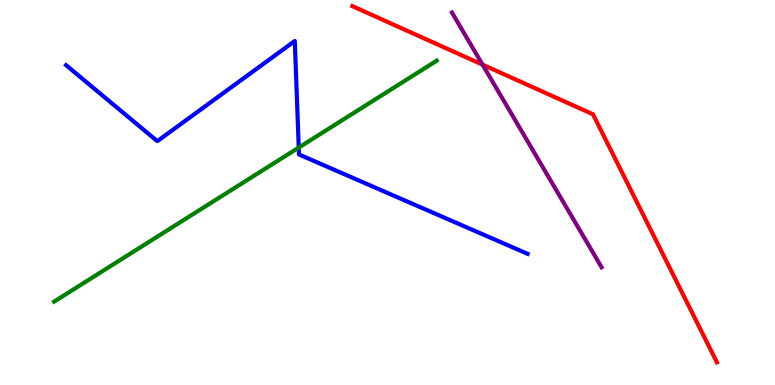[{'lines': ['blue', 'red'], 'intersections': []}, {'lines': ['green', 'red'], 'intersections': []}, {'lines': ['purple', 'red'], 'intersections': [{'x': 6.23, 'y': 8.32}]}, {'lines': ['blue', 'green'], 'intersections': [{'x': 3.85, 'y': 6.17}]}, {'lines': ['blue', 'purple'], 'intersections': []}, {'lines': ['green', 'purple'], 'intersections': []}]